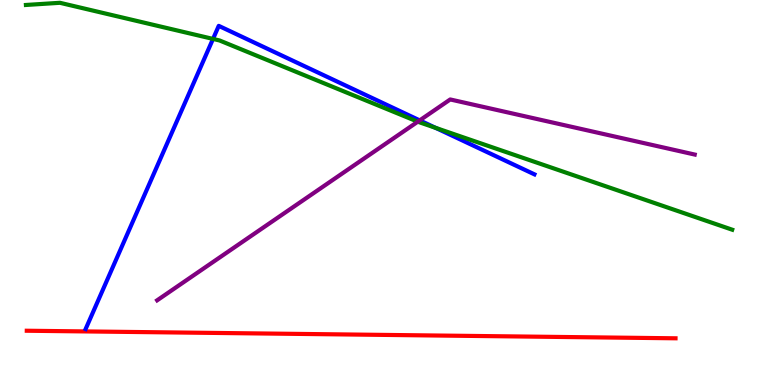[{'lines': ['blue', 'red'], 'intersections': []}, {'lines': ['green', 'red'], 'intersections': []}, {'lines': ['purple', 'red'], 'intersections': []}, {'lines': ['blue', 'green'], 'intersections': [{'x': 2.75, 'y': 8.99}, {'x': 5.62, 'y': 6.68}]}, {'lines': ['blue', 'purple'], 'intersections': [{'x': 5.42, 'y': 6.87}]}, {'lines': ['green', 'purple'], 'intersections': [{'x': 5.39, 'y': 6.84}]}]